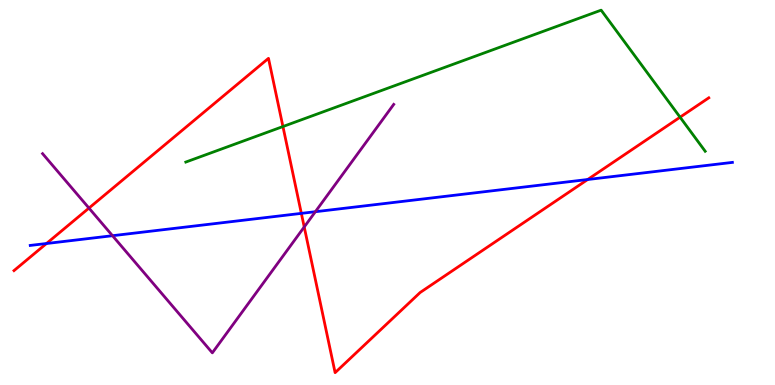[{'lines': ['blue', 'red'], 'intersections': [{'x': 0.6, 'y': 3.68}, {'x': 3.89, 'y': 4.46}, {'x': 7.58, 'y': 5.34}]}, {'lines': ['green', 'red'], 'intersections': [{'x': 3.65, 'y': 6.71}, {'x': 8.78, 'y': 6.96}]}, {'lines': ['purple', 'red'], 'intersections': [{'x': 1.15, 'y': 4.6}, {'x': 3.93, 'y': 4.1}]}, {'lines': ['blue', 'green'], 'intersections': []}, {'lines': ['blue', 'purple'], 'intersections': [{'x': 1.45, 'y': 3.88}, {'x': 4.07, 'y': 4.5}]}, {'lines': ['green', 'purple'], 'intersections': []}]